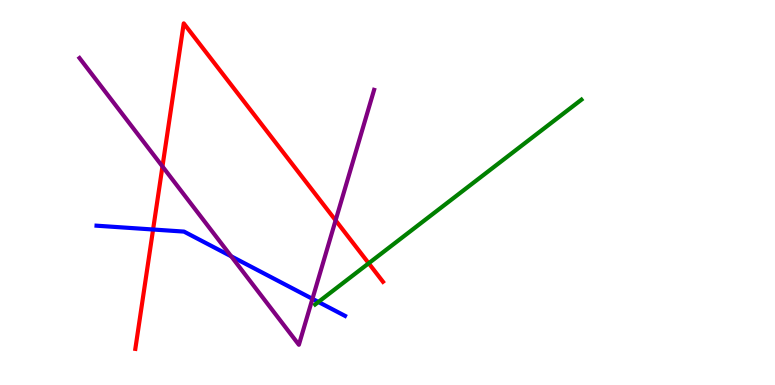[{'lines': ['blue', 'red'], 'intersections': [{'x': 1.98, 'y': 4.04}]}, {'lines': ['green', 'red'], 'intersections': [{'x': 4.76, 'y': 3.16}]}, {'lines': ['purple', 'red'], 'intersections': [{'x': 2.1, 'y': 5.68}, {'x': 4.33, 'y': 4.28}]}, {'lines': ['blue', 'green'], 'intersections': [{'x': 4.11, 'y': 2.16}]}, {'lines': ['blue', 'purple'], 'intersections': [{'x': 2.98, 'y': 3.34}, {'x': 4.03, 'y': 2.24}]}, {'lines': ['green', 'purple'], 'intersections': []}]